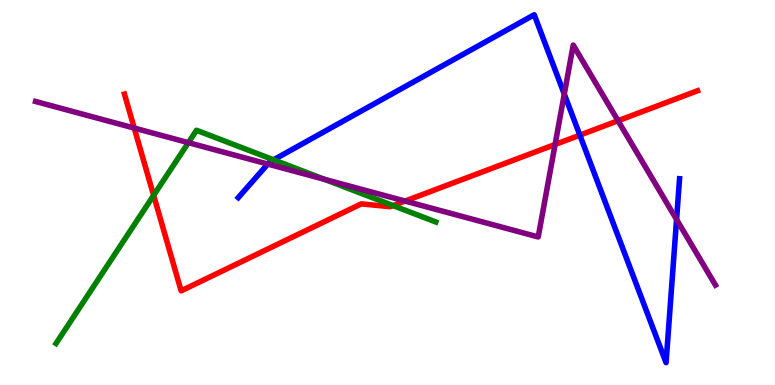[{'lines': ['blue', 'red'], 'intersections': [{'x': 7.48, 'y': 6.49}]}, {'lines': ['green', 'red'], 'intersections': [{'x': 1.98, 'y': 4.93}, {'x': 5.07, 'y': 4.66}]}, {'lines': ['purple', 'red'], 'intersections': [{'x': 1.73, 'y': 6.67}, {'x': 5.23, 'y': 4.78}, {'x': 7.16, 'y': 6.25}, {'x': 7.97, 'y': 6.86}]}, {'lines': ['blue', 'green'], 'intersections': [{'x': 3.53, 'y': 5.85}]}, {'lines': ['blue', 'purple'], 'intersections': [{'x': 3.46, 'y': 5.74}, {'x': 7.28, 'y': 7.56}, {'x': 8.73, 'y': 4.3}]}, {'lines': ['green', 'purple'], 'intersections': [{'x': 2.43, 'y': 6.29}, {'x': 4.19, 'y': 5.34}]}]